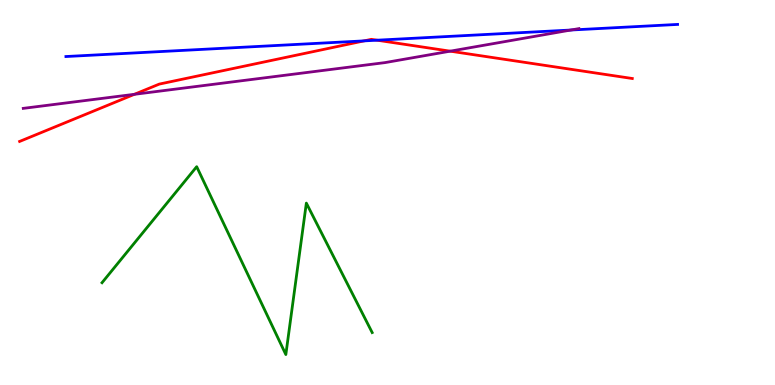[{'lines': ['blue', 'red'], 'intersections': [{'x': 4.7, 'y': 8.94}, {'x': 4.87, 'y': 8.96}]}, {'lines': ['green', 'red'], 'intersections': []}, {'lines': ['purple', 'red'], 'intersections': [{'x': 1.73, 'y': 7.55}, {'x': 5.81, 'y': 8.67}]}, {'lines': ['blue', 'green'], 'intersections': []}, {'lines': ['blue', 'purple'], 'intersections': [{'x': 7.37, 'y': 9.22}]}, {'lines': ['green', 'purple'], 'intersections': []}]